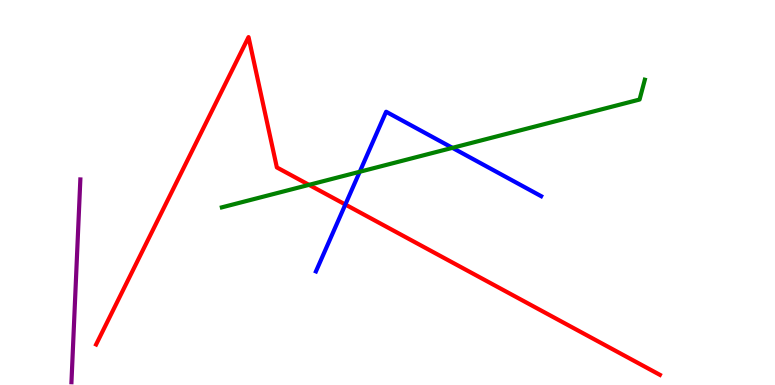[{'lines': ['blue', 'red'], 'intersections': [{'x': 4.46, 'y': 4.69}]}, {'lines': ['green', 'red'], 'intersections': [{'x': 3.99, 'y': 5.2}]}, {'lines': ['purple', 'red'], 'intersections': []}, {'lines': ['blue', 'green'], 'intersections': [{'x': 4.64, 'y': 5.54}, {'x': 5.84, 'y': 6.16}]}, {'lines': ['blue', 'purple'], 'intersections': []}, {'lines': ['green', 'purple'], 'intersections': []}]